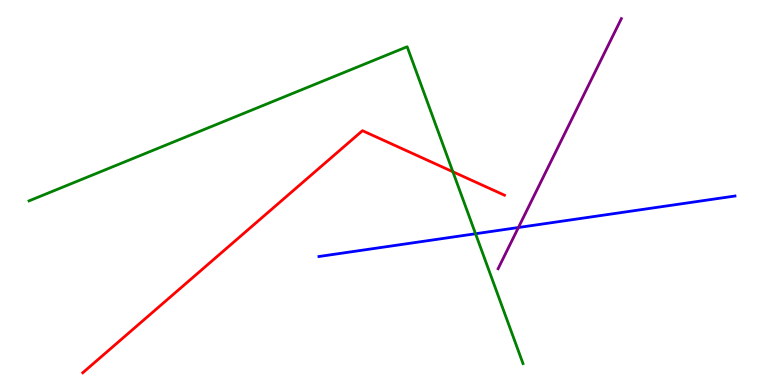[{'lines': ['blue', 'red'], 'intersections': []}, {'lines': ['green', 'red'], 'intersections': [{'x': 5.84, 'y': 5.54}]}, {'lines': ['purple', 'red'], 'intersections': []}, {'lines': ['blue', 'green'], 'intersections': [{'x': 6.14, 'y': 3.93}]}, {'lines': ['blue', 'purple'], 'intersections': [{'x': 6.69, 'y': 4.09}]}, {'lines': ['green', 'purple'], 'intersections': []}]